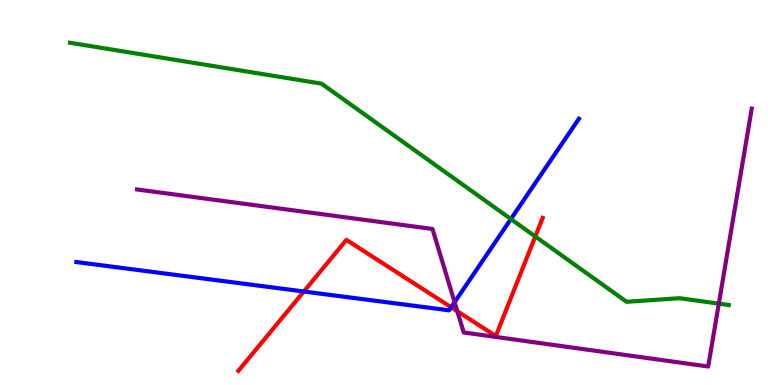[{'lines': ['blue', 'red'], 'intersections': [{'x': 3.92, 'y': 2.43}, {'x': 5.82, 'y': 2.02}]}, {'lines': ['green', 'red'], 'intersections': [{'x': 6.91, 'y': 3.86}]}, {'lines': ['purple', 'red'], 'intersections': [{'x': 5.9, 'y': 1.92}]}, {'lines': ['blue', 'green'], 'intersections': [{'x': 6.59, 'y': 4.31}]}, {'lines': ['blue', 'purple'], 'intersections': [{'x': 5.87, 'y': 2.15}]}, {'lines': ['green', 'purple'], 'intersections': [{'x': 9.28, 'y': 2.11}]}]